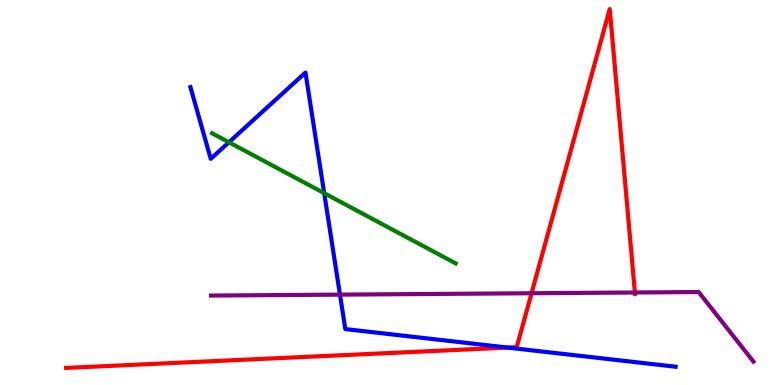[{'lines': ['blue', 'red'], 'intersections': [{'x': 6.55, 'y': 0.972}]}, {'lines': ['green', 'red'], 'intersections': []}, {'lines': ['purple', 'red'], 'intersections': [{'x': 6.86, 'y': 2.38}, {'x': 8.19, 'y': 2.4}]}, {'lines': ['blue', 'green'], 'intersections': [{'x': 2.95, 'y': 6.3}, {'x': 4.18, 'y': 4.98}]}, {'lines': ['blue', 'purple'], 'intersections': [{'x': 4.39, 'y': 2.35}]}, {'lines': ['green', 'purple'], 'intersections': []}]